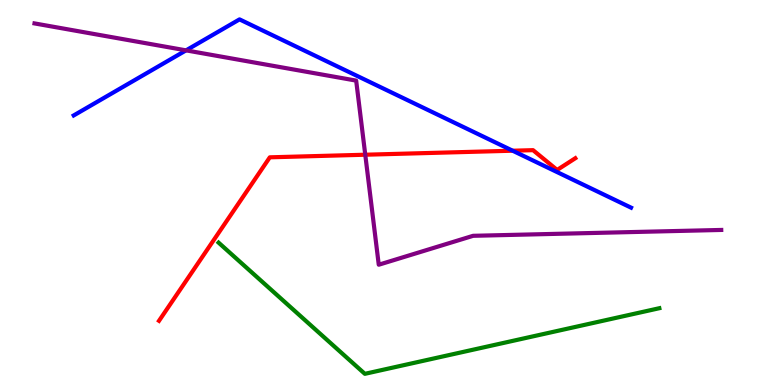[{'lines': ['blue', 'red'], 'intersections': [{'x': 6.62, 'y': 6.09}]}, {'lines': ['green', 'red'], 'intersections': []}, {'lines': ['purple', 'red'], 'intersections': [{'x': 4.71, 'y': 5.98}]}, {'lines': ['blue', 'green'], 'intersections': []}, {'lines': ['blue', 'purple'], 'intersections': [{'x': 2.4, 'y': 8.69}]}, {'lines': ['green', 'purple'], 'intersections': []}]